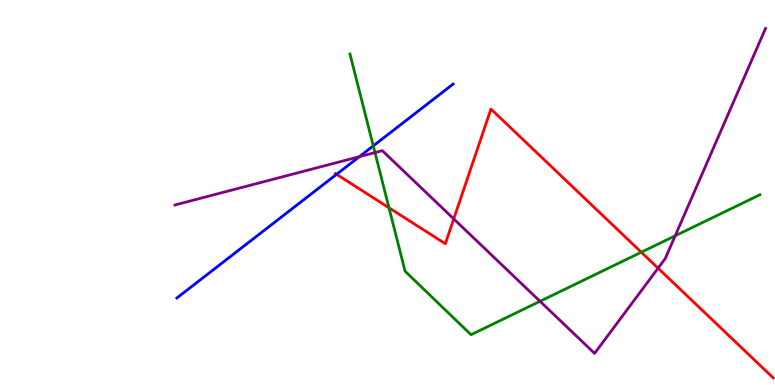[{'lines': ['blue', 'red'], 'intersections': [{'x': 4.34, 'y': 5.47}]}, {'lines': ['green', 'red'], 'intersections': [{'x': 5.02, 'y': 4.6}, {'x': 8.27, 'y': 3.45}]}, {'lines': ['purple', 'red'], 'intersections': [{'x': 5.85, 'y': 4.31}, {'x': 8.49, 'y': 3.03}]}, {'lines': ['blue', 'green'], 'intersections': [{'x': 4.82, 'y': 6.21}]}, {'lines': ['blue', 'purple'], 'intersections': [{'x': 4.64, 'y': 5.93}]}, {'lines': ['green', 'purple'], 'intersections': [{'x': 4.84, 'y': 6.04}, {'x': 6.97, 'y': 2.17}, {'x': 8.71, 'y': 3.88}]}]